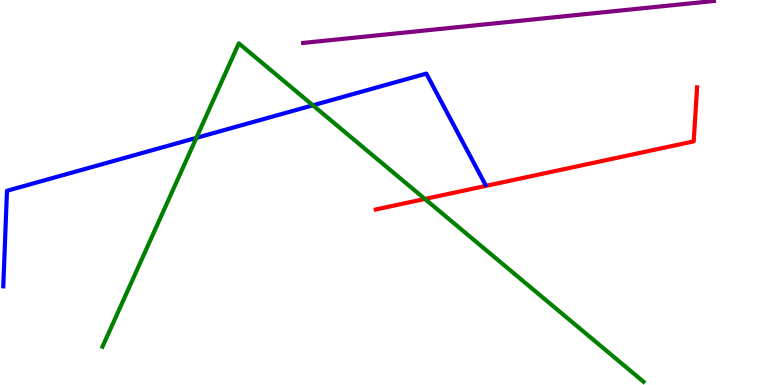[{'lines': ['blue', 'red'], 'intersections': []}, {'lines': ['green', 'red'], 'intersections': [{'x': 5.48, 'y': 4.83}]}, {'lines': ['purple', 'red'], 'intersections': []}, {'lines': ['blue', 'green'], 'intersections': [{'x': 2.53, 'y': 6.42}, {'x': 4.04, 'y': 7.26}]}, {'lines': ['blue', 'purple'], 'intersections': []}, {'lines': ['green', 'purple'], 'intersections': []}]